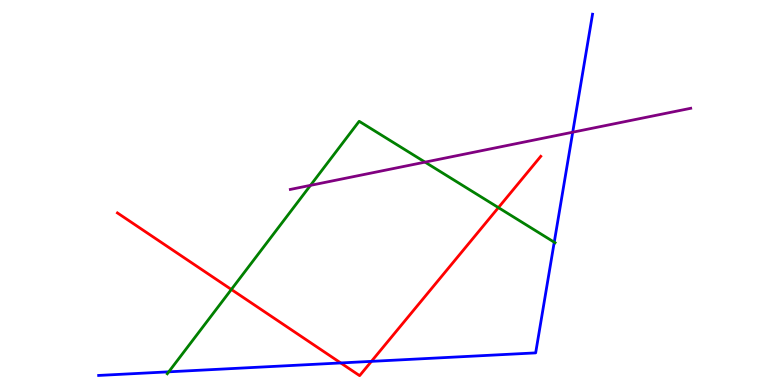[{'lines': ['blue', 'red'], 'intersections': [{'x': 4.4, 'y': 0.573}, {'x': 4.79, 'y': 0.614}]}, {'lines': ['green', 'red'], 'intersections': [{'x': 2.99, 'y': 2.48}, {'x': 6.43, 'y': 4.61}]}, {'lines': ['purple', 'red'], 'intersections': []}, {'lines': ['blue', 'green'], 'intersections': [{'x': 2.18, 'y': 0.342}, {'x': 7.15, 'y': 3.71}]}, {'lines': ['blue', 'purple'], 'intersections': [{'x': 7.39, 'y': 6.57}]}, {'lines': ['green', 'purple'], 'intersections': [{'x': 4.01, 'y': 5.19}, {'x': 5.48, 'y': 5.79}]}]